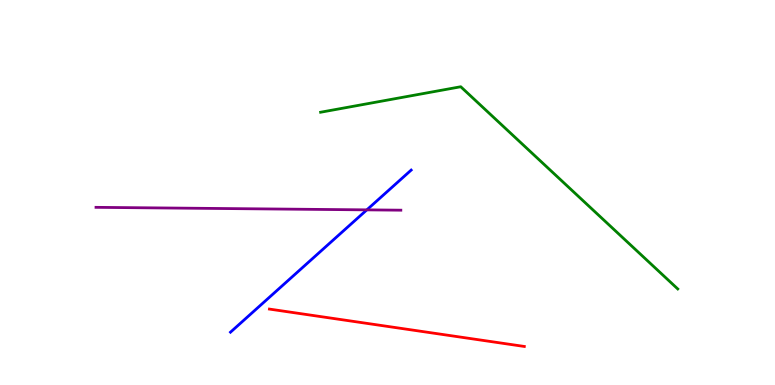[{'lines': ['blue', 'red'], 'intersections': []}, {'lines': ['green', 'red'], 'intersections': []}, {'lines': ['purple', 'red'], 'intersections': []}, {'lines': ['blue', 'green'], 'intersections': []}, {'lines': ['blue', 'purple'], 'intersections': [{'x': 4.73, 'y': 4.55}]}, {'lines': ['green', 'purple'], 'intersections': []}]